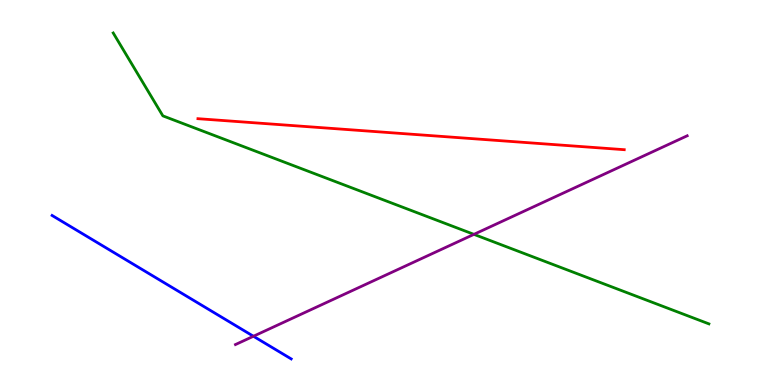[{'lines': ['blue', 'red'], 'intersections': []}, {'lines': ['green', 'red'], 'intersections': []}, {'lines': ['purple', 'red'], 'intersections': []}, {'lines': ['blue', 'green'], 'intersections': []}, {'lines': ['blue', 'purple'], 'intersections': [{'x': 3.27, 'y': 1.27}]}, {'lines': ['green', 'purple'], 'intersections': [{'x': 6.12, 'y': 3.91}]}]